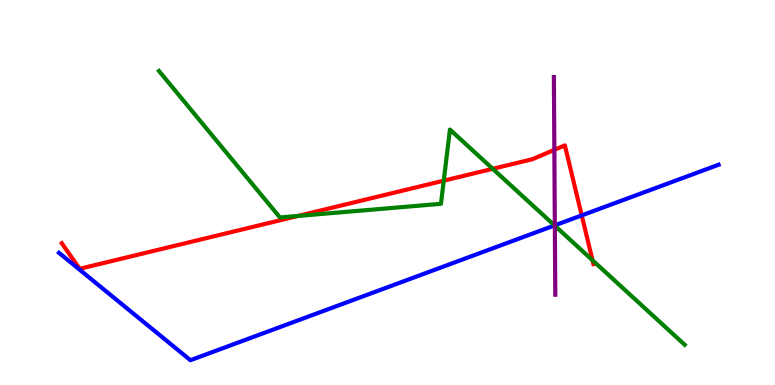[{'lines': ['blue', 'red'], 'intersections': [{'x': 7.51, 'y': 4.41}]}, {'lines': ['green', 'red'], 'intersections': [{'x': 3.85, 'y': 4.39}, {'x': 5.73, 'y': 5.31}, {'x': 6.36, 'y': 5.62}, {'x': 7.65, 'y': 3.24}]}, {'lines': ['purple', 'red'], 'intersections': [{'x': 7.15, 'y': 6.11}]}, {'lines': ['blue', 'green'], 'intersections': [{'x': 7.16, 'y': 4.14}]}, {'lines': ['blue', 'purple'], 'intersections': [{'x': 7.16, 'y': 4.15}]}, {'lines': ['green', 'purple'], 'intersections': [{'x': 7.16, 'y': 4.14}]}]